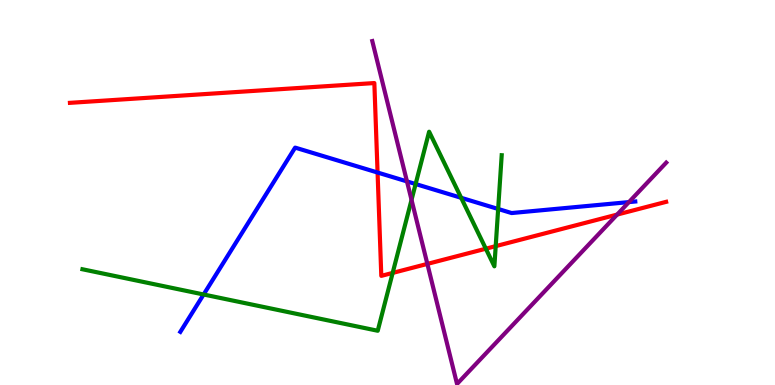[{'lines': ['blue', 'red'], 'intersections': [{'x': 4.87, 'y': 5.52}]}, {'lines': ['green', 'red'], 'intersections': [{'x': 5.07, 'y': 2.91}, {'x': 6.27, 'y': 3.54}, {'x': 6.4, 'y': 3.61}]}, {'lines': ['purple', 'red'], 'intersections': [{'x': 5.51, 'y': 3.15}, {'x': 7.96, 'y': 4.43}]}, {'lines': ['blue', 'green'], 'intersections': [{'x': 2.63, 'y': 2.35}, {'x': 5.36, 'y': 5.22}, {'x': 5.95, 'y': 4.86}, {'x': 6.43, 'y': 4.57}]}, {'lines': ['blue', 'purple'], 'intersections': [{'x': 5.25, 'y': 5.29}, {'x': 8.12, 'y': 4.75}]}, {'lines': ['green', 'purple'], 'intersections': [{'x': 5.31, 'y': 4.81}]}]